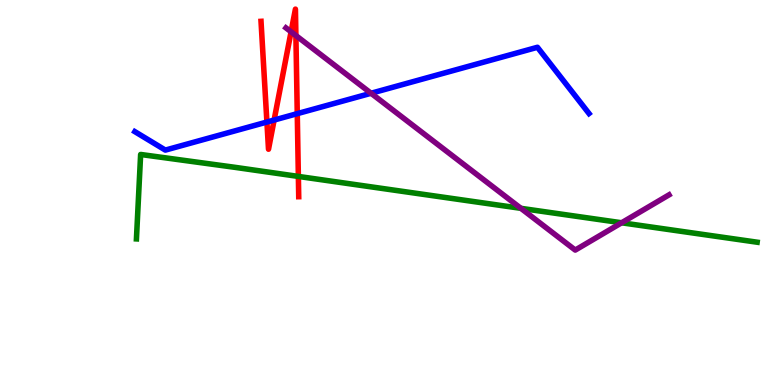[{'lines': ['blue', 'red'], 'intersections': [{'x': 3.44, 'y': 6.83}, {'x': 3.54, 'y': 6.88}, {'x': 3.84, 'y': 7.05}]}, {'lines': ['green', 'red'], 'intersections': [{'x': 3.85, 'y': 5.42}]}, {'lines': ['purple', 'red'], 'intersections': [{'x': 3.76, 'y': 9.17}, {'x': 3.82, 'y': 9.08}]}, {'lines': ['blue', 'green'], 'intersections': []}, {'lines': ['blue', 'purple'], 'intersections': [{'x': 4.79, 'y': 7.58}]}, {'lines': ['green', 'purple'], 'intersections': [{'x': 6.72, 'y': 4.59}, {'x': 8.02, 'y': 4.21}]}]